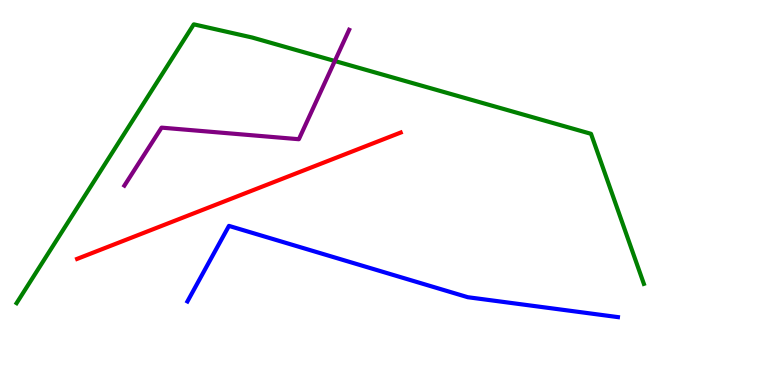[{'lines': ['blue', 'red'], 'intersections': []}, {'lines': ['green', 'red'], 'intersections': []}, {'lines': ['purple', 'red'], 'intersections': []}, {'lines': ['blue', 'green'], 'intersections': []}, {'lines': ['blue', 'purple'], 'intersections': []}, {'lines': ['green', 'purple'], 'intersections': [{'x': 4.32, 'y': 8.42}]}]